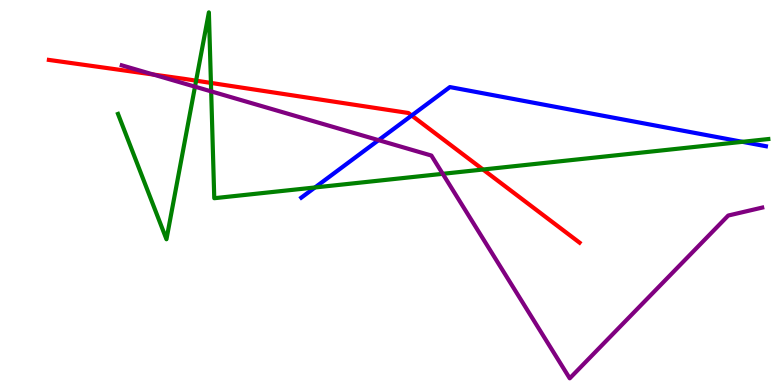[{'lines': ['blue', 'red'], 'intersections': [{'x': 5.31, 'y': 7.0}]}, {'lines': ['green', 'red'], 'intersections': [{'x': 2.53, 'y': 7.9}, {'x': 2.72, 'y': 7.85}, {'x': 6.23, 'y': 5.6}]}, {'lines': ['purple', 'red'], 'intersections': [{'x': 1.98, 'y': 8.06}]}, {'lines': ['blue', 'green'], 'intersections': [{'x': 4.06, 'y': 5.13}, {'x': 9.58, 'y': 6.32}]}, {'lines': ['blue', 'purple'], 'intersections': [{'x': 4.88, 'y': 6.36}]}, {'lines': ['green', 'purple'], 'intersections': [{'x': 2.52, 'y': 7.75}, {'x': 2.72, 'y': 7.63}, {'x': 5.71, 'y': 5.49}]}]